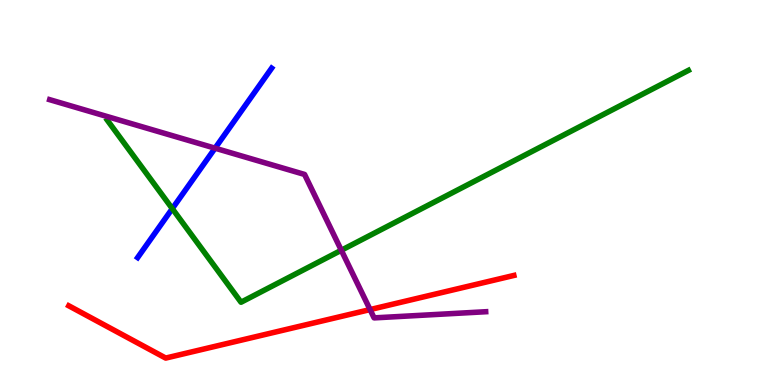[{'lines': ['blue', 'red'], 'intersections': []}, {'lines': ['green', 'red'], 'intersections': []}, {'lines': ['purple', 'red'], 'intersections': [{'x': 4.77, 'y': 1.96}]}, {'lines': ['blue', 'green'], 'intersections': [{'x': 2.22, 'y': 4.58}]}, {'lines': ['blue', 'purple'], 'intersections': [{'x': 2.77, 'y': 6.15}]}, {'lines': ['green', 'purple'], 'intersections': [{'x': 4.4, 'y': 3.5}]}]